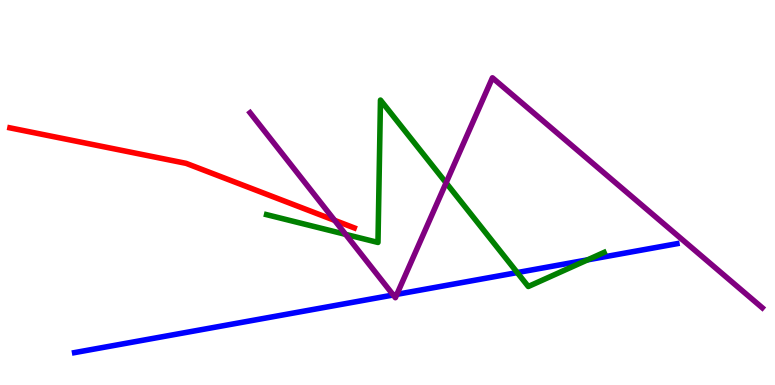[{'lines': ['blue', 'red'], 'intersections': []}, {'lines': ['green', 'red'], 'intersections': []}, {'lines': ['purple', 'red'], 'intersections': [{'x': 4.32, 'y': 4.28}]}, {'lines': ['blue', 'green'], 'intersections': [{'x': 6.67, 'y': 2.92}, {'x': 7.58, 'y': 3.25}]}, {'lines': ['blue', 'purple'], 'intersections': [{'x': 5.07, 'y': 2.34}, {'x': 5.12, 'y': 2.35}]}, {'lines': ['green', 'purple'], 'intersections': [{'x': 4.46, 'y': 3.91}, {'x': 5.76, 'y': 5.25}]}]